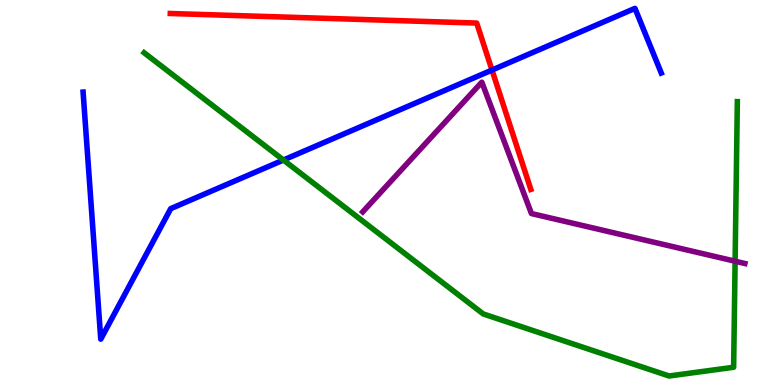[{'lines': ['blue', 'red'], 'intersections': [{'x': 6.35, 'y': 8.18}]}, {'lines': ['green', 'red'], 'intersections': []}, {'lines': ['purple', 'red'], 'intersections': []}, {'lines': ['blue', 'green'], 'intersections': [{'x': 3.66, 'y': 5.84}]}, {'lines': ['blue', 'purple'], 'intersections': []}, {'lines': ['green', 'purple'], 'intersections': [{'x': 9.49, 'y': 3.22}]}]